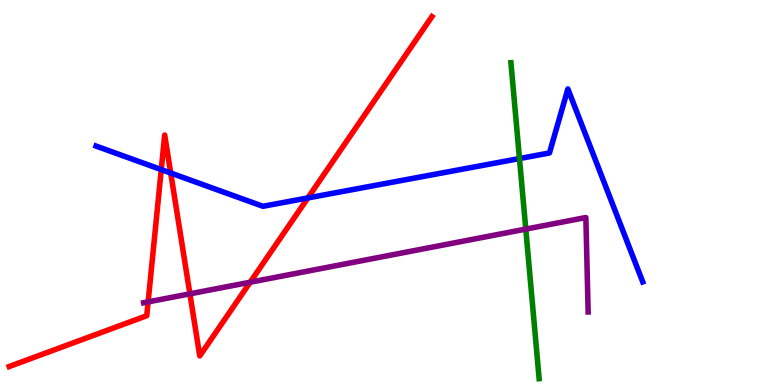[{'lines': ['blue', 'red'], 'intersections': [{'x': 2.08, 'y': 5.59}, {'x': 2.2, 'y': 5.51}, {'x': 3.97, 'y': 4.86}]}, {'lines': ['green', 'red'], 'intersections': []}, {'lines': ['purple', 'red'], 'intersections': [{'x': 1.91, 'y': 2.16}, {'x': 2.45, 'y': 2.37}, {'x': 3.23, 'y': 2.67}]}, {'lines': ['blue', 'green'], 'intersections': [{'x': 6.7, 'y': 5.88}]}, {'lines': ['blue', 'purple'], 'intersections': []}, {'lines': ['green', 'purple'], 'intersections': [{'x': 6.78, 'y': 4.05}]}]